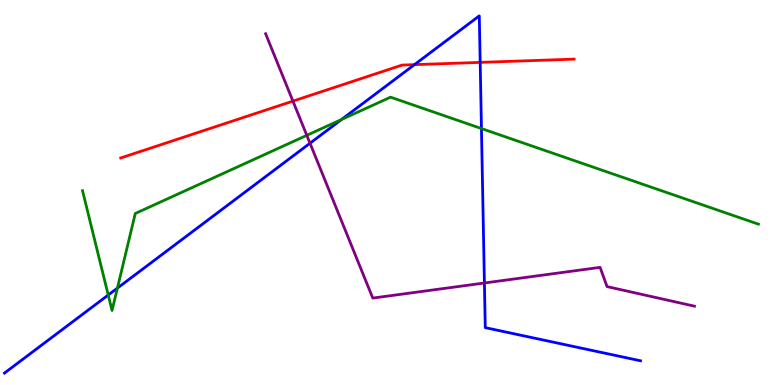[{'lines': ['blue', 'red'], 'intersections': [{'x': 5.35, 'y': 8.32}, {'x': 6.2, 'y': 8.38}]}, {'lines': ['green', 'red'], 'intersections': []}, {'lines': ['purple', 'red'], 'intersections': [{'x': 3.78, 'y': 7.37}]}, {'lines': ['blue', 'green'], 'intersections': [{'x': 1.4, 'y': 2.34}, {'x': 1.51, 'y': 2.52}, {'x': 4.41, 'y': 6.9}, {'x': 6.21, 'y': 6.66}]}, {'lines': ['blue', 'purple'], 'intersections': [{'x': 4.0, 'y': 6.28}, {'x': 6.25, 'y': 2.65}]}, {'lines': ['green', 'purple'], 'intersections': [{'x': 3.96, 'y': 6.48}]}]